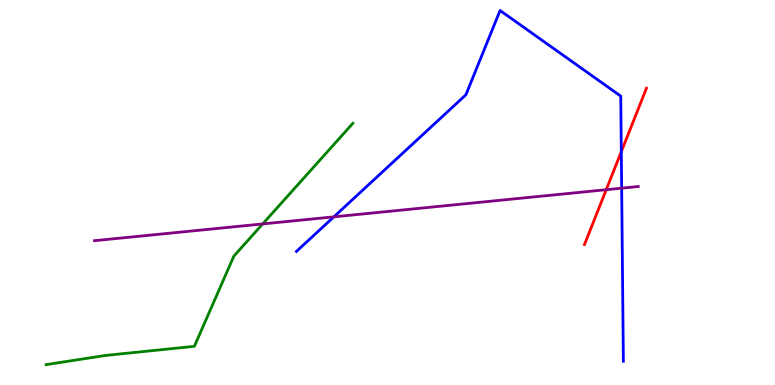[{'lines': ['blue', 'red'], 'intersections': [{'x': 8.02, 'y': 6.06}]}, {'lines': ['green', 'red'], 'intersections': []}, {'lines': ['purple', 'red'], 'intersections': [{'x': 7.82, 'y': 5.07}]}, {'lines': ['blue', 'green'], 'intersections': []}, {'lines': ['blue', 'purple'], 'intersections': [{'x': 4.31, 'y': 4.37}, {'x': 8.02, 'y': 5.11}]}, {'lines': ['green', 'purple'], 'intersections': [{'x': 3.39, 'y': 4.18}]}]